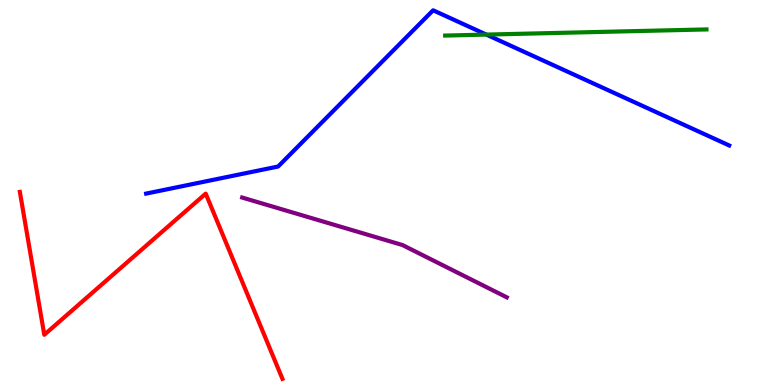[{'lines': ['blue', 'red'], 'intersections': []}, {'lines': ['green', 'red'], 'intersections': []}, {'lines': ['purple', 'red'], 'intersections': []}, {'lines': ['blue', 'green'], 'intersections': [{'x': 6.28, 'y': 9.1}]}, {'lines': ['blue', 'purple'], 'intersections': []}, {'lines': ['green', 'purple'], 'intersections': []}]